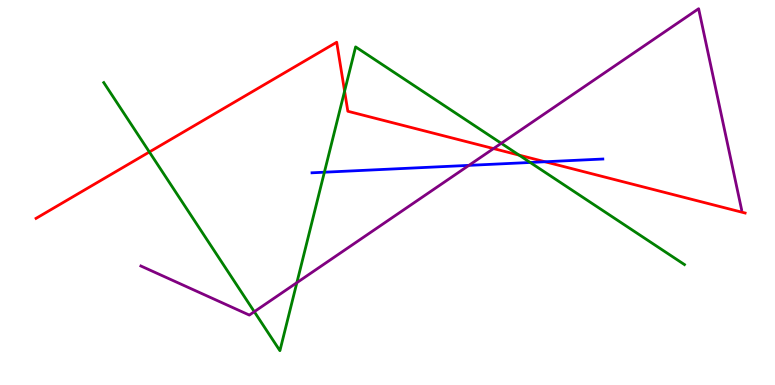[{'lines': ['blue', 'red'], 'intersections': [{'x': 7.03, 'y': 5.8}]}, {'lines': ['green', 'red'], 'intersections': [{'x': 1.93, 'y': 6.05}, {'x': 4.45, 'y': 7.63}, {'x': 6.7, 'y': 5.97}]}, {'lines': ['purple', 'red'], 'intersections': [{'x': 6.37, 'y': 6.14}]}, {'lines': ['blue', 'green'], 'intersections': [{'x': 4.19, 'y': 5.53}, {'x': 6.84, 'y': 5.78}]}, {'lines': ['blue', 'purple'], 'intersections': [{'x': 6.05, 'y': 5.7}]}, {'lines': ['green', 'purple'], 'intersections': [{'x': 3.28, 'y': 1.9}, {'x': 3.83, 'y': 2.66}, {'x': 6.47, 'y': 6.28}]}]